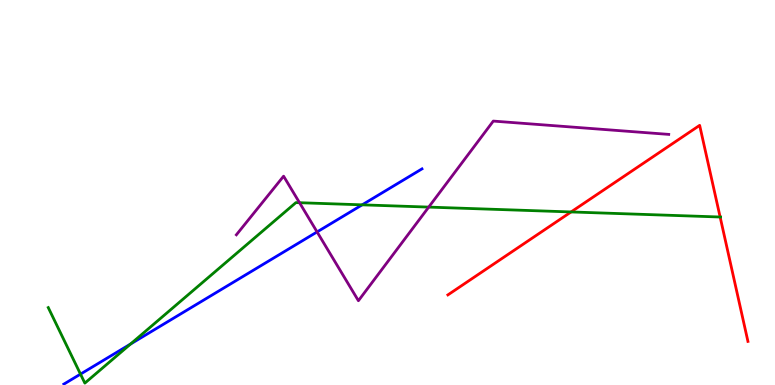[{'lines': ['blue', 'red'], 'intersections': []}, {'lines': ['green', 'red'], 'intersections': [{'x': 7.37, 'y': 4.5}, {'x': 9.29, 'y': 4.36}]}, {'lines': ['purple', 'red'], 'intersections': []}, {'lines': ['blue', 'green'], 'intersections': [{'x': 1.04, 'y': 0.283}, {'x': 1.68, 'y': 1.06}, {'x': 4.67, 'y': 4.68}]}, {'lines': ['blue', 'purple'], 'intersections': [{'x': 4.09, 'y': 3.98}]}, {'lines': ['green', 'purple'], 'intersections': [{'x': 3.86, 'y': 4.73}, {'x': 5.53, 'y': 4.62}]}]